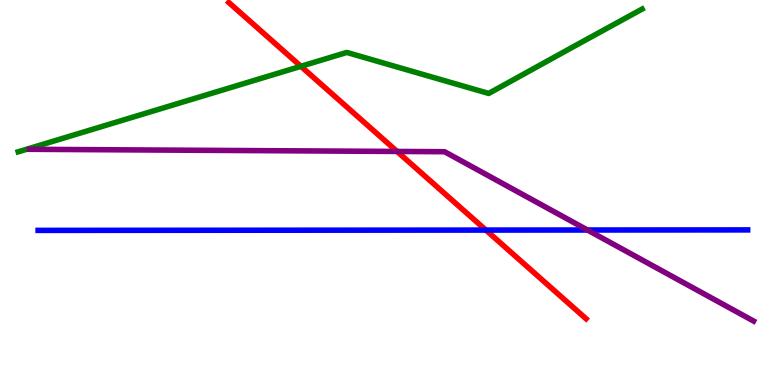[{'lines': ['blue', 'red'], 'intersections': [{'x': 6.27, 'y': 4.02}]}, {'lines': ['green', 'red'], 'intersections': [{'x': 3.88, 'y': 8.28}]}, {'lines': ['purple', 'red'], 'intersections': [{'x': 5.12, 'y': 6.07}]}, {'lines': ['blue', 'green'], 'intersections': []}, {'lines': ['blue', 'purple'], 'intersections': [{'x': 7.58, 'y': 4.03}]}, {'lines': ['green', 'purple'], 'intersections': []}]